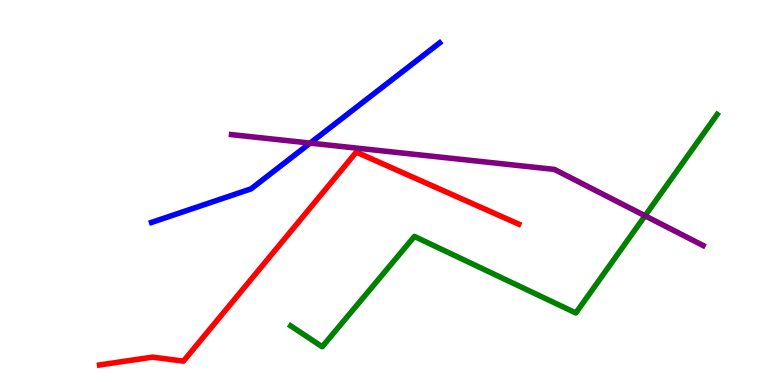[{'lines': ['blue', 'red'], 'intersections': []}, {'lines': ['green', 'red'], 'intersections': []}, {'lines': ['purple', 'red'], 'intersections': []}, {'lines': ['blue', 'green'], 'intersections': []}, {'lines': ['blue', 'purple'], 'intersections': [{'x': 4.0, 'y': 6.28}]}, {'lines': ['green', 'purple'], 'intersections': [{'x': 8.32, 'y': 4.4}]}]